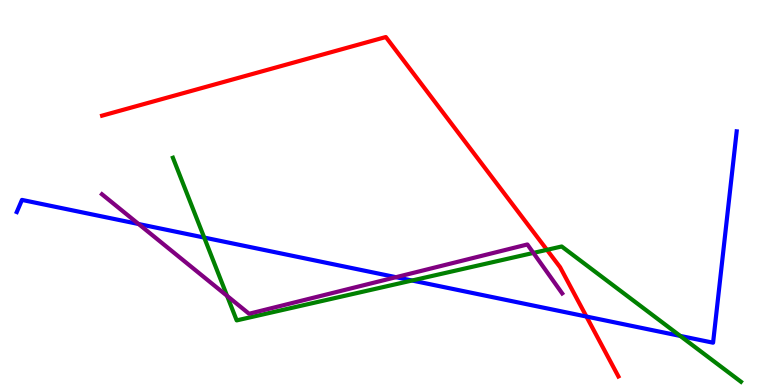[{'lines': ['blue', 'red'], 'intersections': [{'x': 7.57, 'y': 1.78}]}, {'lines': ['green', 'red'], 'intersections': [{'x': 7.06, 'y': 3.51}]}, {'lines': ['purple', 'red'], 'intersections': []}, {'lines': ['blue', 'green'], 'intersections': [{'x': 2.64, 'y': 3.83}, {'x': 5.32, 'y': 2.71}, {'x': 8.78, 'y': 1.27}]}, {'lines': ['blue', 'purple'], 'intersections': [{'x': 1.79, 'y': 4.18}, {'x': 5.11, 'y': 2.8}]}, {'lines': ['green', 'purple'], 'intersections': [{'x': 2.93, 'y': 2.31}, {'x': 6.88, 'y': 3.43}]}]